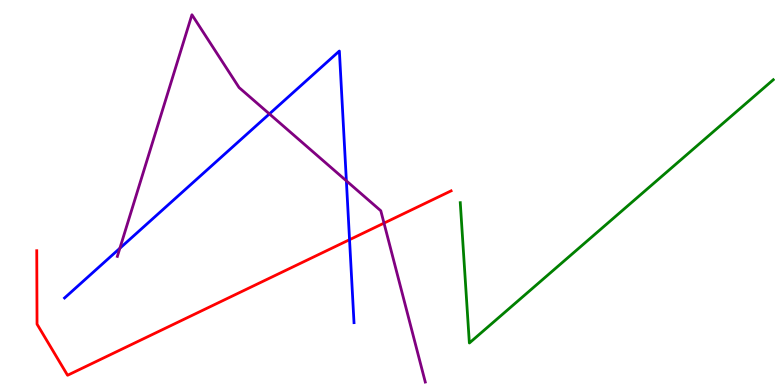[{'lines': ['blue', 'red'], 'intersections': [{'x': 4.51, 'y': 3.77}]}, {'lines': ['green', 'red'], 'intersections': []}, {'lines': ['purple', 'red'], 'intersections': [{'x': 4.95, 'y': 4.2}]}, {'lines': ['blue', 'green'], 'intersections': []}, {'lines': ['blue', 'purple'], 'intersections': [{'x': 1.55, 'y': 3.55}, {'x': 3.48, 'y': 7.04}, {'x': 4.47, 'y': 5.3}]}, {'lines': ['green', 'purple'], 'intersections': []}]